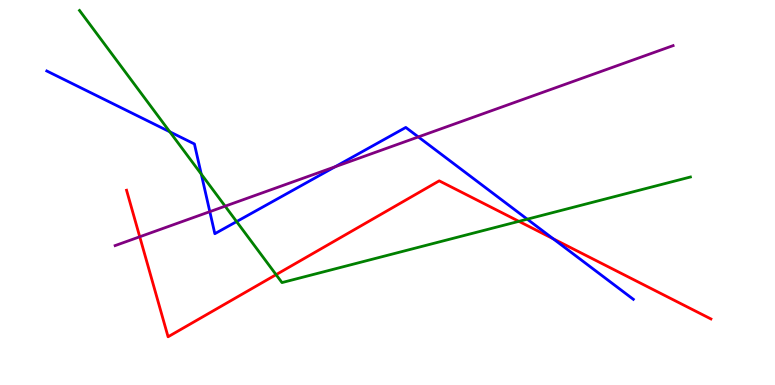[{'lines': ['blue', 'red'], 'intersections': [{'x': 7.14, 'y': 3.8}]}, {'lines': ['green', 'red'], 'intersections': [{'x': 3.56, 'y': 2.87}, {'x': 6.7, 'y': 4.25}]}, {'lines': ['purple', 'red'], 'intersections': [{'x': 1.8, 'y': 3.85}]}, {'lines': ['blue', 'green'], 'intersections': [{'x': 2.19, 'y': 6.58}, {'x': 2.6, 'y': 5.48}, {'x': 3.05, 'y': 4.24}, {'x': 6.8, 'y': 4.31}]}, {'lines': ['blue', 'purple'], 'intersections': [{'x': 2.71, 'y': 4.5}, {'x': 4.32, 'y': 5.67}, {'x': 5.4, 'y': 6.44}]}, {'lines': ['green', 'purple'], 'intersections': [{'x': 2.9, 'y': 4.64}]}]